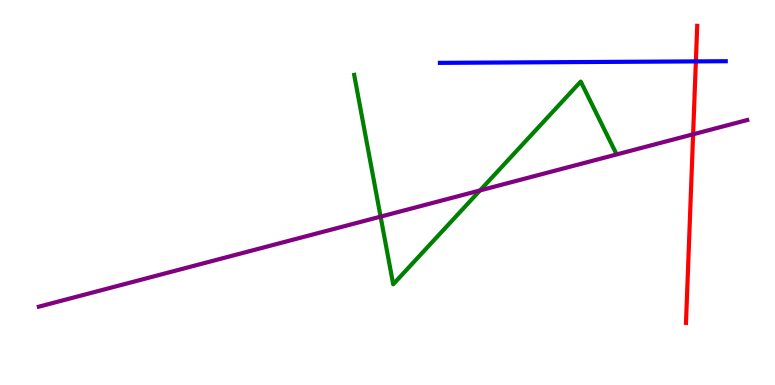[{'lines': ['blue', 'red'], 'intersections': [{'x': 8.98, 'y': 8.41}]}, {'lines': ['green', 'red'], 'intersections': []}, {'lines': ['purple', 'red'], 'intersections': [{'x': 8.94, 'y': 6.51}]}, {'lines': ['blue', 'green'], 'intersections': []}, {'lines': ['blue', 'purple'], 'intersections': []}, {'lines': ['green', 'purple'], 'intersections': [{'x': 4.91, 'y': 4.37}, {'x': 6.19, 'y': 5.05}]}]